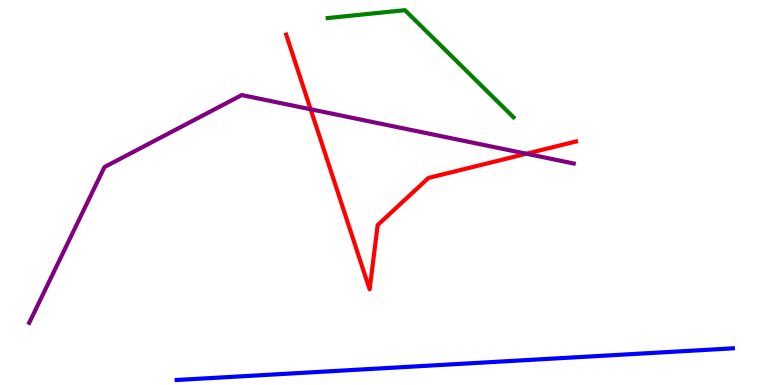[{'lines': ['blue', 'red'], 'intersections': []}, {'lines': ['green', 'red'], 'intersections': []}, {'lines': ['purple', 'red'], 'intersections': [{'x': 4.01, 'y': 7.16}, {'x': 6.79, 'y': 6.01}]}, {'lines': ['blue', 'green'], 'intersections': []}, {'lines': ['blue', 'purple'], 'intersections': []}, {'lines': ['green', 'purple'], 'intersections': []}]